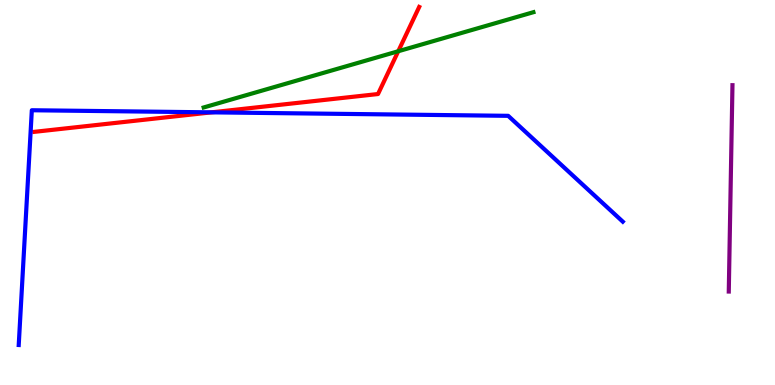[{'lines': ['blue', 'red'], 'intersections': [{'x': 2.73, 'y': 7.08}]}, {'lines': ['green', 'red'], 'intersections': [{'x': 5.14, 'y': 8.67}]}, {'lines': ['purple', 'red'], 'intersections': []}, {'lines': ['blue', 'green'], 'intersections': []}, {'lines': ['blue', 'purple'], 'intersections': []}, {'lines': ['green', 'purple'], 'intersections': []}]